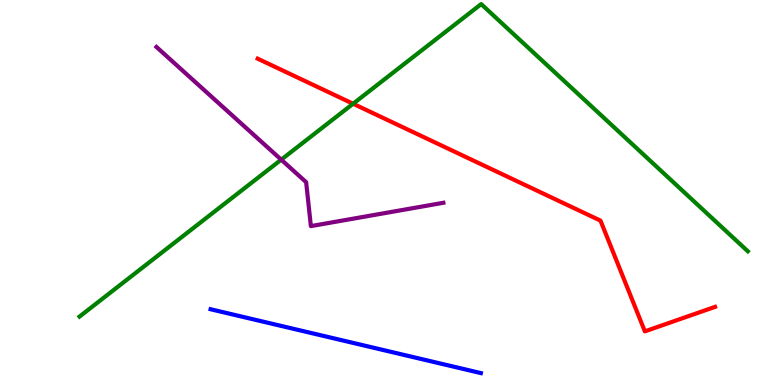[{'lines': ['blue', 'red'], 'intersections': []}, {'lines': ['green', 'red'], 'intersections': [{'x': 4.56, 'y': 7.31}]}, {'lines': ['purple', 'red'], 'intersections': []}, {'lines': ['blue', 'green'], 'intersections': []}, {'lines': ['blue', 'purple'], 'intersections': []}, {'lines': ['green', 'purple'], 'intersections': [{'x': 3.63, 'y': 5.85}]}]